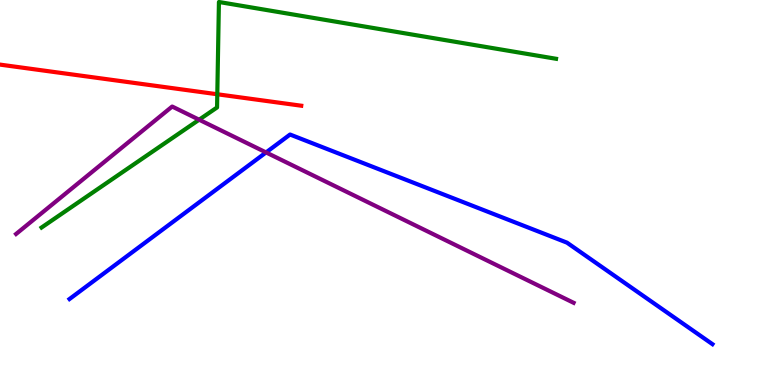[{'lines': ['blue', 'red'], 'intersections': []}, {'lines': ['green', 'red'], 'intersections': [{'x': 2.8, 'y': 7.55}]}, {'lines': ['purple', 'red'], 'intersections': []}, {'lines': ['blue', 'green'], 'intersections': []}, {'lines': ['blue', 'purple'], 'intersections': [{'x': 3.43, 'y': 6.04}]}, {'lines': ['green', 'purple'], 'intersections': [{'x': 2.57, 'y': 6.89}]}]